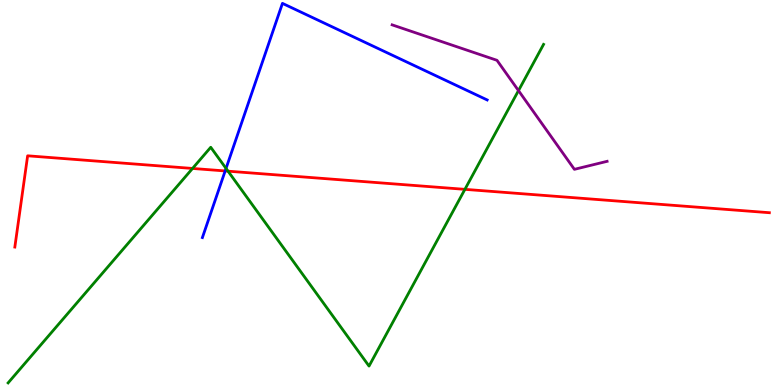[{'lines': ['blue', 'red'], 'intersections': [{'x': 2.91, 'y': 5.56}]}, {'lines': ['green', 'red'], 'intersections': [{'x': 2.48, 'y': 5.62}, {'x': 2.94, 'y': 5.55}, {'x': 6.0, 'y': 5.08}]}, {'lines': ['purple', 'red'], 'intersections': []}, {'lines': ['blue', 'green'], 'intersections': [{'x': 2.92, 'y': 5.63}]}, {'lines': ['blue', 'purple'], 'intersections': []}, {'lines': ['green', 'purple'], 'intersections': [{'x': 6.69, 'y': 7.65}]}]